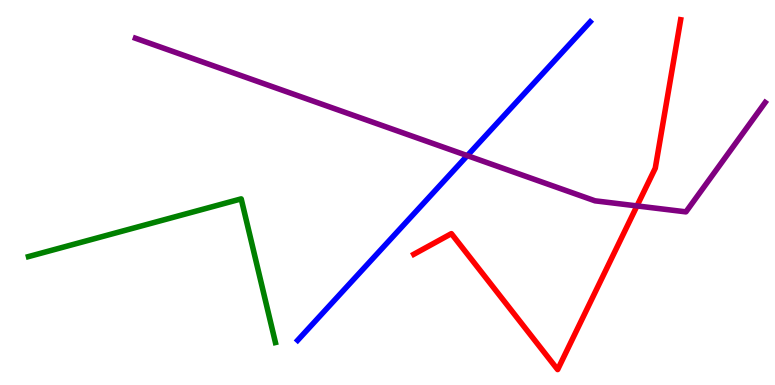[{'lines': ['blue', 'red'], 'intersections': []}, {'lines': ['green', 'red'], 'intersections': []}, {'lines': ['purple', 'red'], 'intersections': [{'x': 8.22, 'y': 4.65}]}, {'lines': ['blue', 'green'], 'intersections': []}, {'lines': ['blue', 'purple'], 'intersections': [{'x': 6.03, 'y': 5.96}]}, {'lines': ['green', 'purple'], 'intersections': []}]